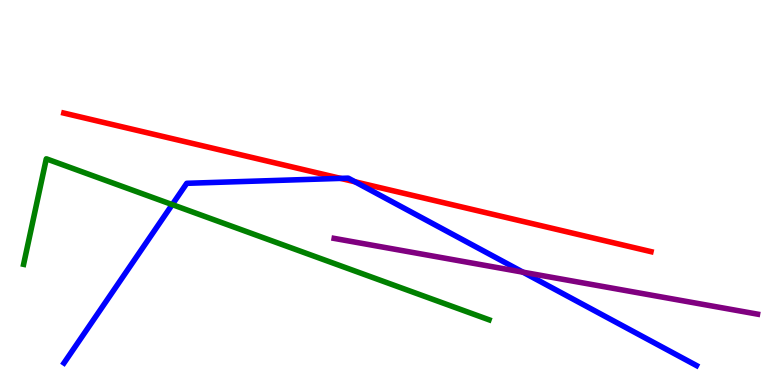[{'lines': ['blue', 'red'], 'intersections': [{'x': 4.39, 'y': 5.37}, {'x': 4.58, 'y': 5.28}]}, {'lines': ['green', 'red'], 'intersections': []}, {'lines': ['purple', 'red'], 'intersections': []}, {'lines': ['blue', 'green'], 'intersections': [{'x': 2.22, 'y': 4.69}]}, {'lines': ['blue', 'purple'], 'intersections': [{'x': 6.75, 'y': 2.93}]}, {'lines': ['green', 'purple'], 'intersections': []}]